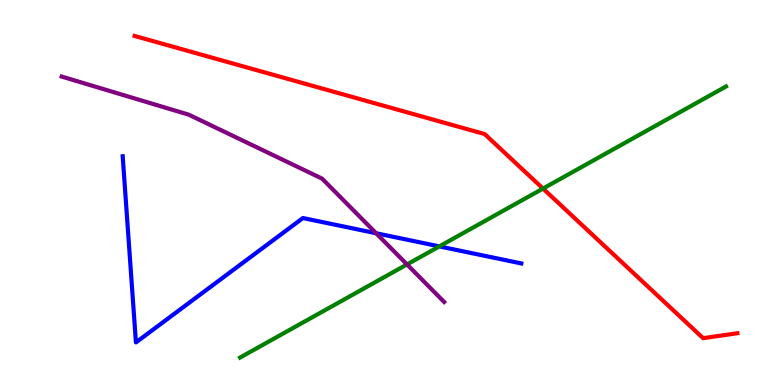[{'lines': ['blue', 'red'], 'intersections': []}, {'lines': ['green', 'red'], 'intersections': [{'x': 7.01, 'y': 5.1}]}, {'lines': ['purple', 'red'], 'intersections': []}, {'lines': ['blue', 'green'], 'intersections': [{'x': 5.67, 'y': 3.6}]}, {'lines': ['blue', 'purple'], 'intersections': [{'x': 4.85, 'y': 3.94}]}, {'lines': ['green', 'purple'], 'intersections': [{'x': 5.25, 'y': 3.13}]}]